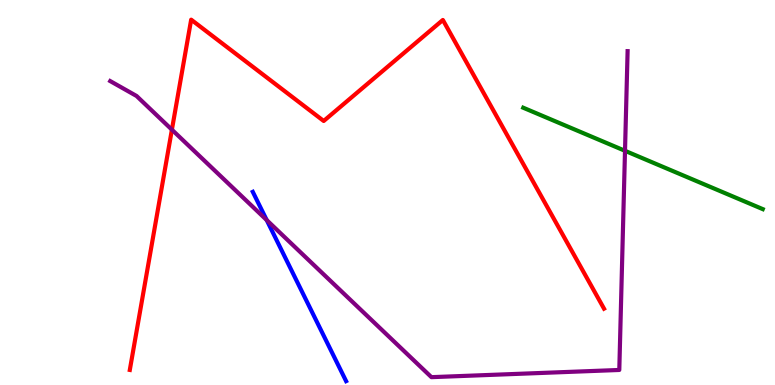[{'lines': ['blue', 'red'], 'intersections': []}, {'lines': ['green', 'red'], 'intersections': []}, {'lines': ['purple', 'red'], 'intersections': [{'x': 2.22, 'y': 6.63}]}, {'lines': ['blue', 'green'], 'intersections': []}, {'lines': ['blue', 'purple'], 'intersections': [{'x': 3.44, 'y': 4.28}]}, {'lines': ['green', 'purple'], 'intersections': [{'x': 8.06, 'y': 6.08}]}]